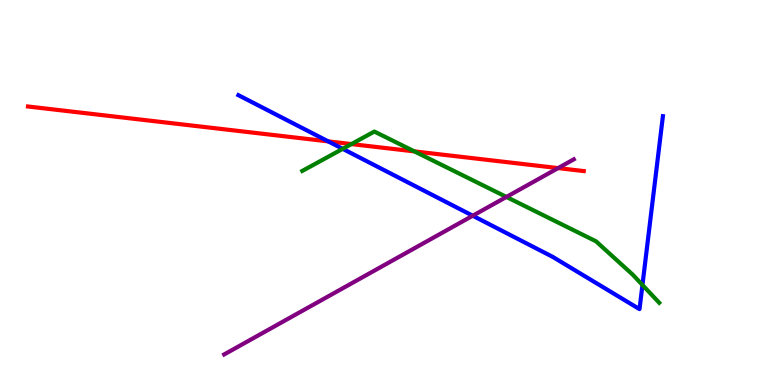[{'lines': ['blue', 'red'], 'intersections': [{'x': 4.24, 'y': 6.33}]}, {'lines': ['green', 'red'], 'intersections': [{'x': 4.53, 'y': 6.26}, {'x': 5.35, 'y': 6.07}]}, {'lines': ['purple', 'red'], 'intersections': [{'x': 7.2, 'y': 5.63}]}, {'lines': ['blue', 'green'], 'intersections': [{'x': 4.42, 'y': 6.13}, {'x': 8.29, 'y': 2.6}]}, {'lines': ['blue', 'purple'], 'intersections': [{'x': 6.1, 'y': 4.4}]}, {'lines': ['green', 'purple'], 'intersections': [{'x': 6.53, 'y': 4.88}]}]